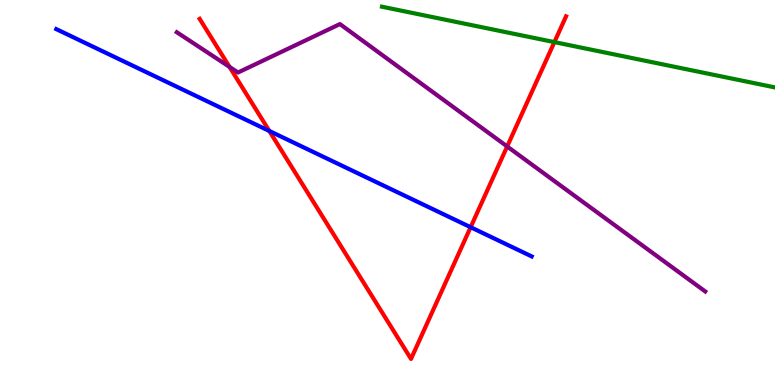[{'lines': ['blue', 'red'], 'intersections': [{'x': 3.48, 'y': 6.6}, {'x': 6.07, 'y': 4.1}]}, {'lines': ['green', 'red'], 'intersections': [{'x': 7.15, 'y': 8.91}]}, {'lines': ['purple', 'red'], 'intersections': [{'x': 2.96, 'y': 8.26}, {'x': 6.54, 'y': 6.2}]}, {'lines': ['blue', 'green'], 'intersections': []}, {'lines': ['blue', 'purple'], 'intersections': []}, {'lines': ['green', 'purple'], 'intersections': []}]